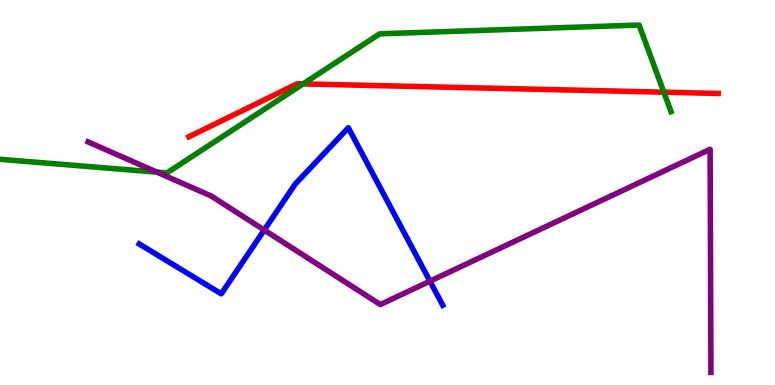[{'lines': ['blue', 'red'], 'intersections': []}, {'lines': ['green', 'red'], 'intersections': [{'x': 3.91, 'y': 7.82}, {'x': 8.57, 'y': 7.61}]}, {'lines': ['purple', 'red'], 'intersections': []}, {'lines': ['blue', 'green'], 'intersections': []}, {'lines': ['blue', 'purple'], 'intersections': [{'x': 3.41, 'y': 4.02}, {'x': 5.55, 'y': 2.7}]}, {'lines': ['green', 'purple'], 'intersections': [{'x': 2.02, 'y': 5.53}]}]